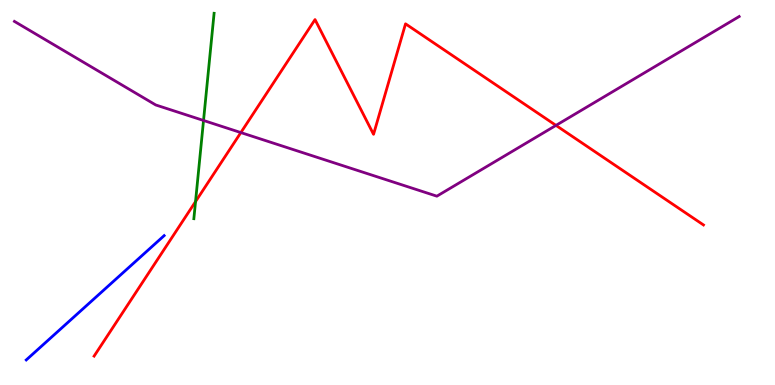[{'lines': ['blue', 'red'], 'intersections': []}, {'lines': ['green', 'red'], 'intersections': [{'x': 2.52, 'y': 4.76}]}, {'lines': ['purple', 'red'], 'intersections': [{'x': 3.11, 'y': 6.56}, {'x': 7.17, 'y': 6.74}]}, {'lines': ['blue', 'green'], 'intersections': []}, {'lines': ['blue', 'purple'], 'intersections': []}, {'lines': ['green', 'purple'], 'intersections': [{'x': 2.63, 'y': 6.87}]}]